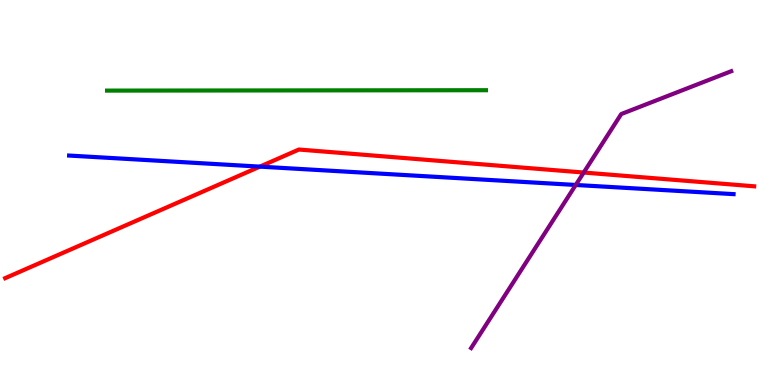[{'lines': ['blue', 'red'], 'intersections': [{'x': 3.35, 'y': 5.67}]}, {'lines': ['green', 'red'], 'intersections': []}, {'lines': ['purple', 'red'], 'intersections': [{'x': 7.53, 'y': 5.52}]}, {'lines': ['blue', 'green'], 'intersections': []}, {'lines': ['blue', 'purple'], 'intersections': [{'x': 7.43, 'y': 5.2}]}, {'lines': ['green', 'purple'], 'intersections': []}]